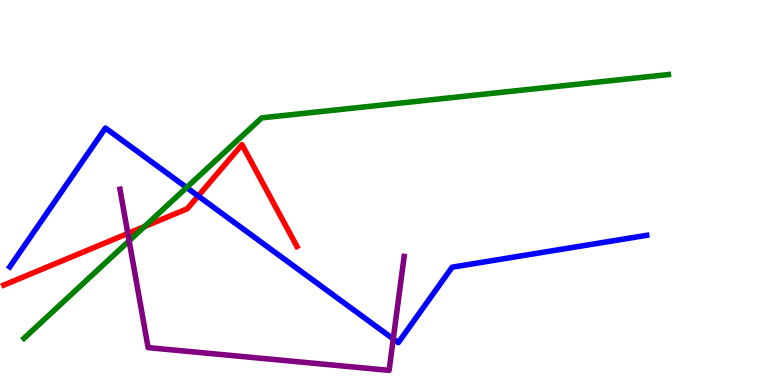[{'lines': ['blue', 'red'], 'intersections': [{'x': 2.56, 'y': 4.91}]}, {'lines': ['green', 'red'], 'intersections': [{'x': 1.86, 'y': 4.12}]}, {'lines': ['purple', 'red'], 'intersections': [{'x': 1.65, 'y': 3.94}]}, {'lines': ['blue', 'green'], 'intersections': [{'x': 2.41, 'y': 5.13}]}, {'lines': ['blue', 'purple'], 'intersections': [{'x': 5.07, 'y': 1.2}]}, {'lines': ['green', 'purple'], 'intersections': [{'x': 1.67, 'y': 3.75}]}]